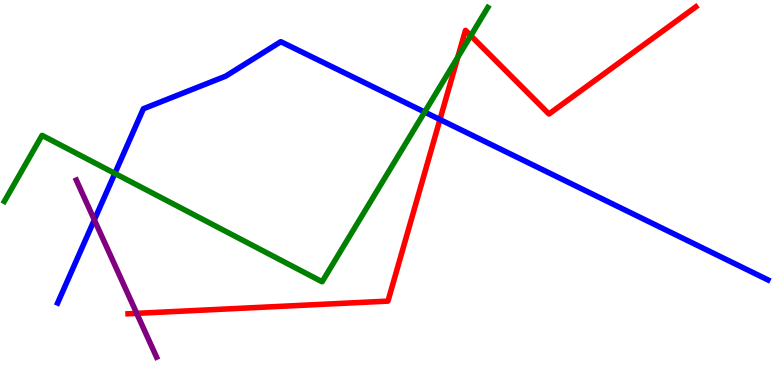[{'lines': ['blue', 'red'], 'intersections': [{'x': 5.68, 'y': 6.9}]}, {'lines': ['green', 'red'], 'intersections': [{'x': 5.91, 'y': 8.52}, {'x': 6.07, 'y': 9.07}]}, {'lines': ['purple', 'red'], 'intersections': [{'x': 1.76, 'y': 1.86}]}, {'lines': ['blue', 'green'], 'intersections': [{'x': 1.48, 'y': 5.5}, {'x': 5.48, 'y': 7.09}]}, {'lines': ['blue', 'purple'], 'intersections': [{'x': 1.22, 'y': 4.29}]}, {'lines': ['green', 'purple'], 'intersections': []}]